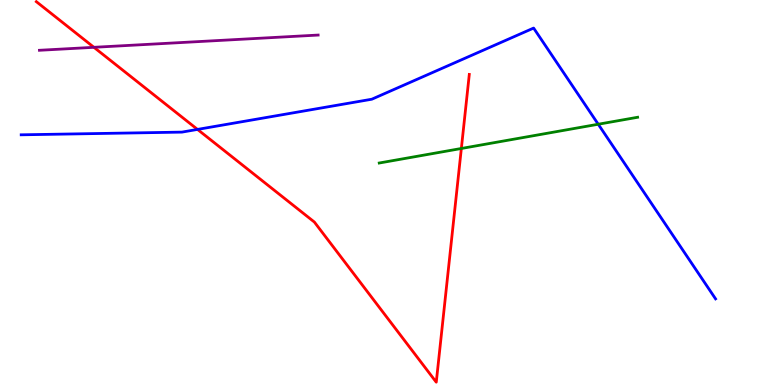[{'lines': ['blue', 'red'], 'intersections': [{'x': 2.55, 'y': 6.64}]}, {'lines': ['green', 'red'], 'intersections': [{'x': 5.95, 'y': 6.14}]}, {'lines': ['purple', 'red'], 'intersections': [{'x': 1.21, 'y': 8.77}]}, {'lines': ['blue', 'green'], 'intersections': [{'x': 7.72, 'y': 6.77}]}, {'lines': ['blue', 'purple'], 'intersections': []}, {'lines': ['green', 'purple'], 'intersections': []}]